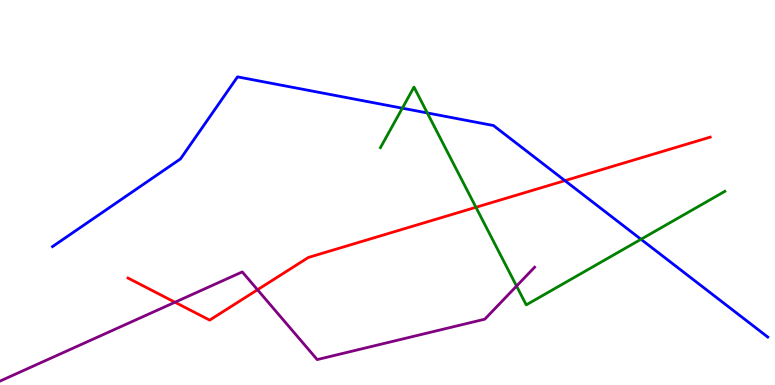[{'lines': ['blue', 'red'], 'intersections': [{'x': 7.29, 'y': 5.31}]}, {'lines': ['green', 'red'], 'intersections': [{'x': 6.14, 'y': 4.62}]}, {'lines': ['purple', 'red'], 'intersections': [{'x': 2.26, 'y': 2.15}, {'x': 3.32, 'y': 2.47}]}, {'lines': ['blue', 'green'], 'intersections': [{'x': 5.19, 'y': 7.19}, {'x': 5.51, 'y': 7.07}, {'x': 8.27, 'y': 3.78}]}, {'lines': ['blue', 'purple'], 'intersections': []}, {'lines': ['green', 'purple'], 'intersections': [{'x': 6.67, 'y': 2.57}]}]